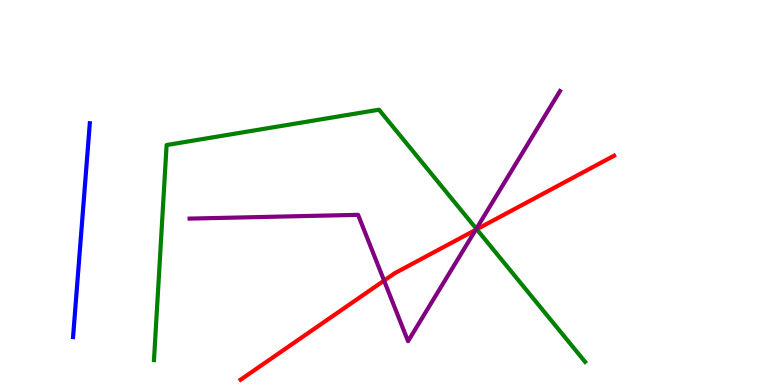[{'lines': ['blue', 'red'], 'intersections': []}, {'lines': ['green', 'red'], 'intersections': [{'x': 6.15, 'y': 4.04}]}, {'lines': ['purple', 'red'], 'intersections': [{'x': 4.96, 'y': 2.71}, {'x': 6.14, 'y': 4.03}]}, {'lines': ['blue', 'green'], 'intersections': []}, {'lines': ['blue', 'purple'], 'intersections': []}, {'lines': ['green', 'purple'], 'intersections': [{'x': 6.15, 'y': 4.06}]}]